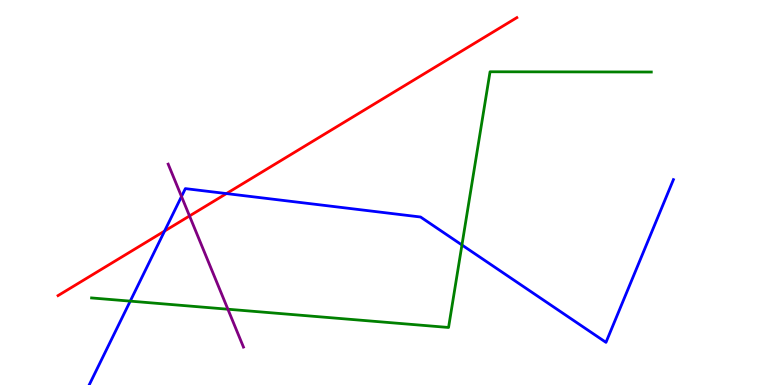[{'lines': ['blue', 'red'], 'intersections': [{'x': 2.12, 'y': 4.0}, {'x': 2.92, 'y': 4.97}]}, {'lines': ['green', 'red'], 'intersections': []}, {'lines': ['purple', 'red'], 'intersections': [{'x': 2.45, 'y': 4.39}]}, {'lines': ['blue', 'green'], 'intersections': [{'x': 1.68, 'y': 2.18}, {'x': 5.96, 'y': 3.64}]}, {'lines': ['blue', 'purple'], 'intersections': [{'x': 2.34, 'y': 4.9}]}, {'lines': ['green', 'purple'], 'intersections': [{'x': 2.94, 'y': 1.97}]}]